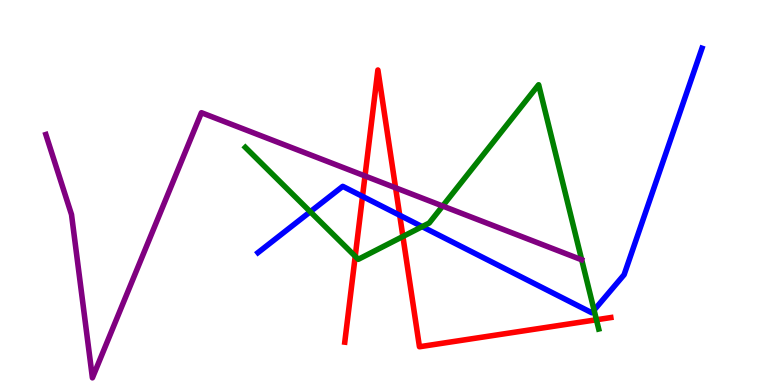[{'lines': ['blue', 'red'], 'intersections': [{'x': 4.68, 'y': 4.9}, {'x': 5.16, 'y': 4.41}]}, {'lines': ['green', 'red'], 'intersections': [{'x': 4.58, 'y': 3.34}, {'x': 5.2, 'y': 3.86}, {'x': 7.7, 'y': 1.69}]}, {'lines': ['purple', 'red'], 'intersections': [{'x': 4.71, 'y': 5.43}, {'x': 5.1, 'y': 5.12}]}, {'lines': ['blue', 'green'], 'intersections': [{'x': 4.0, 'y': 4.5}, {'x': 5.45, 'y': 4.11}, {'x': 7.67, 'y': 1.94}]}, {'lines': ['blue', 'purple'], 'intersections': []}, {'lines': ['green', 'purple'], 'intersections': [{'x': 5.71, 'y': 4.65}]}]